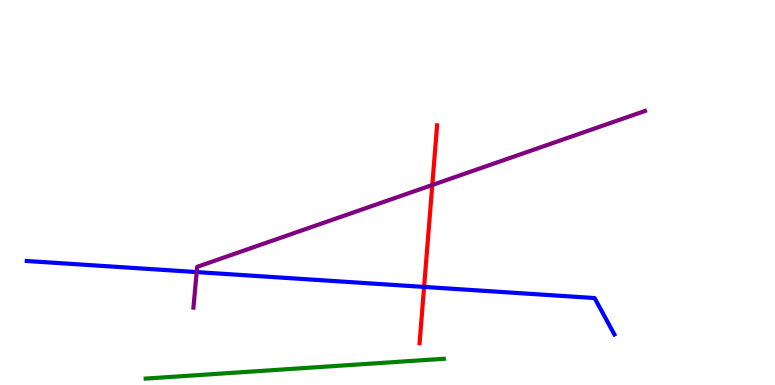[{'lines': ['blue', 'red'], 'intersections': [{'x': 5.47, 'y': 2.55}]}, {'lines': ['green', 'red'], 'intersections': []}, {'lines': ['purple', 'red'], 'intersections': [{'x': 5.58, 'y': 5.19}]}, {'lines': ['blue', 'green'], 'intersections': []}, {'lines': ['blue', 'purple'], 'intersections': [{'x': 2.54, 'y': 2.93}]}, {'lines': ['green', 'purple'], 'intersections': []}]